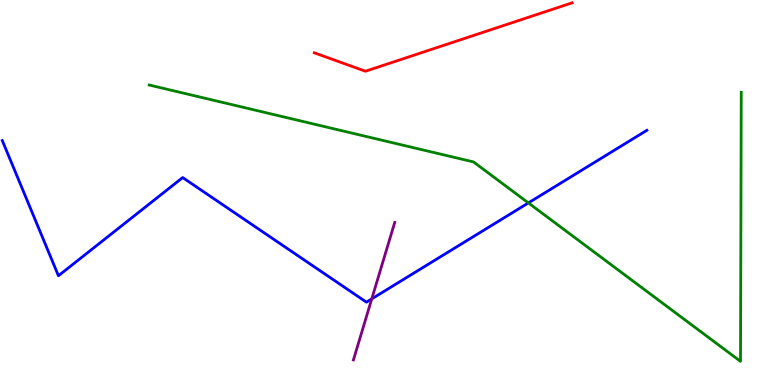[{'lines': ['blue', 'red'], 'intersections': []}, {'lines': ['green', 'red'], 'intersections': []}, {'lines': ['purple', 'red'], 'intersections': []}, {'lines': ['blue', 'green'], 'intersections': [{'x': 6.82, 'y': 4.73}]}, {'lines': ['blue', 'purple'], 'intersections': [{'x': 4.8, 'y': 2.24}]}, {'lines': ['green', 'purple'], 'intersections': []}]